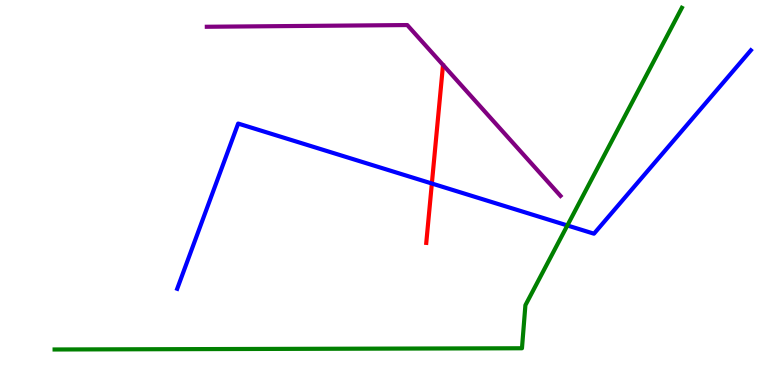[{'lines': ['blue', 'red'], 'intersections': [{'x': 5.57, 'y': 5.23}]}, {'lines': ['green', 'red'], 'intersections': []}, {'lines': ['purple', 'red'], 'intersections': []}, {'lines': ['blue', 'green'], 'intersections': [{'x': 7.32, 'y': 4.14}]}, {'lines': ['blue', 'purple'], 'intersections': []}, {'lines': ['green', 'purple'], 'intersections': []}]